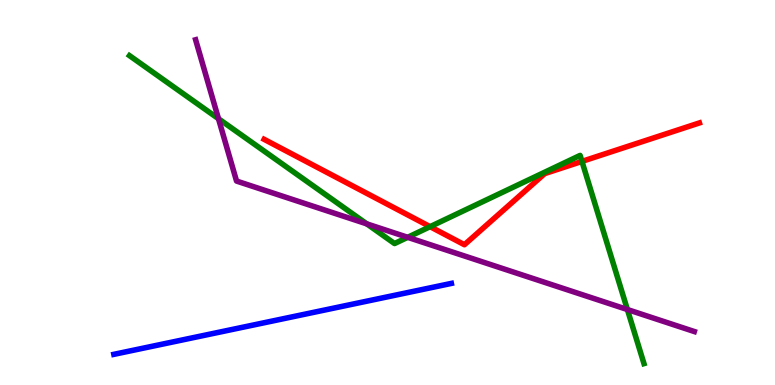[{'lines': ['blue', 'red'], 'intersections': []}, {'lines': ['green', 'red'], 'intersections': [{'x': 5.55, 'y': 4.11}, {'x': 7.51, 'y': 5.81}]}, {'lines': ['purple', 'red'], 'intersections': []}, {'lines': ['blue', 'green'], 'intersections': []}, {'lines': ['blue', 'purple'], 'intersections': []}, {'lines': ['green', 'purple'], 'intersections': [{'x': 2.82, 'y': 6.92}, {'x': 4.73, 'y': 4.19}, {'x': 5.26, 'y': 3.84}, {'x': 8.1, 'y': 1.96}]}]